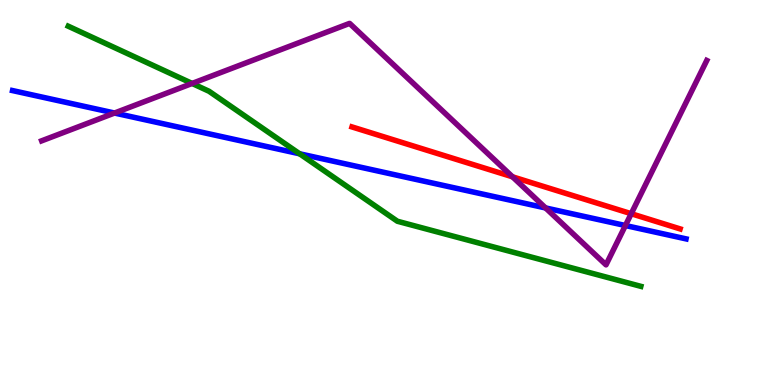[{'lines': ['blue', 'red'], 'intersections': []}, {'lines': ['green', 'red'], 'intersections': []}, {'lines': ['purple', 'red'], 'intersections': [{'x': 6.61, 'y': 5.41}, {'x': 8.14, 'y': 4.45}]}, {'lines': ['blue', 'green'], 'intersections': [{'x': 3.87, 'y': 6.01}]}, {'lines': ['blue', 'purple'], 'intersections': [{'x': 1.48, 'y': 7.06}, {'x': 7.04, 'y': 4.6}, {'x': 8.07, 'y': 4.14}]}, {'lines': ['green', 'purple'], 'intersections': [{'x': 2.48, 'y': 7.83}]}]